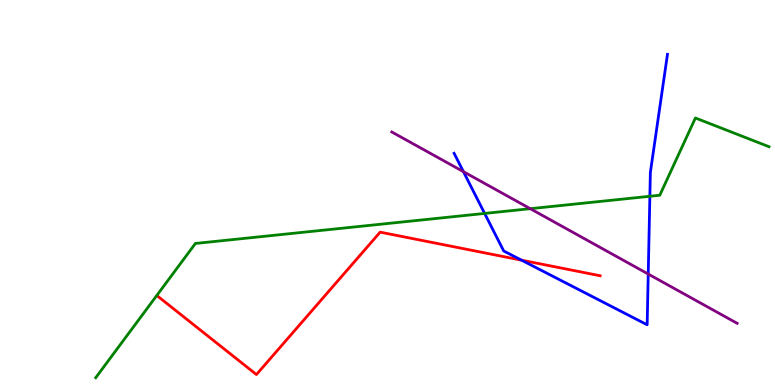[{'lines': ['blue', 'red'], 'intersections': [{'x': 6.73, 'y': 3.24}]}, {'lines': ['green', 'red'], 'intersections': []}, {'lines': ['purple', 'red'], 'intersections': []}, {'lines': ['blue', 'green'], 'intersections': [{'x': 6.25, 'y': 4.46}, {'x': 8.39, 'y': 4.9}]}, {'lines': ['blue', 'purple'], 'intersections': [{'x': 5.98, 'y': 5.54}, {'x': 8.36, 'y': 2.88}]}, {'lines': ['green', 'purple'], 'intersections': [{'x': 6.84, 'y': 4.58}]}]